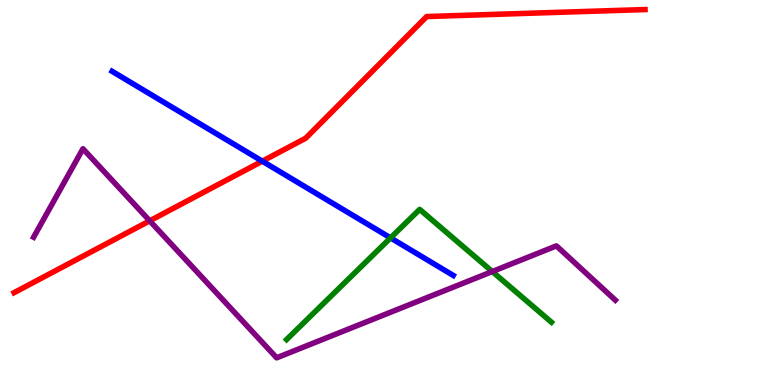[{'lines': ['blue', 'red'], 'intersections': [{'x': 3.38, 'y': 5.81}]}, {'lines': ['green', 'red'], 'intersections': []}, {'lines': ['purple', 'red'], 'intersections': [{'x': 1.93, 'y': 4.26}]}, {'lines': ['blue', 'green'], 'intersections': [{'x': 5.04, 'y': 3.82}]}, {'lines': ['blue', 'purple'], 'intersections': []}, {'lines': ['green', 'purple'], 'intersections': [{'x': 6.35, 'y': 2.95}]}]